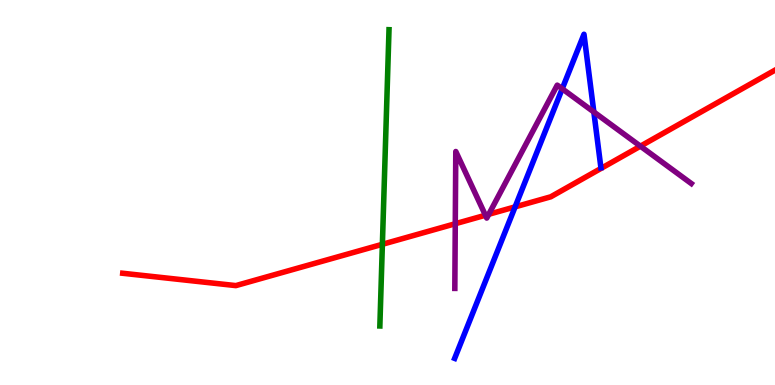[{'lines': ['blue', 'red'], 'intersections': [{'x': 6.65, 'y': 4.63}]}, {'lines': ['green', 'red'], 'intersections': [{'x': 4.93, 'y': 3.65}]}, {'lines': ['purple', 'red'], 'intersections': [{'x': 5.87, 'y': 4.19}, {'x': 6.26, 'y': 4.41}, {'x': 6.31, 'y': 4.43}, {'x': 8.26, 'y': 6.2}]}, {'lines': ['blue', 'green'], 'intersections': []}, {'lines': ['blue', 'purple'], 'intersections': [{'x': 7.25, 'y': 7.69}, {'x': 7.66, 'y': 7.09}]}, {'lines': ['green', 'purple'], 'intersections': []}]